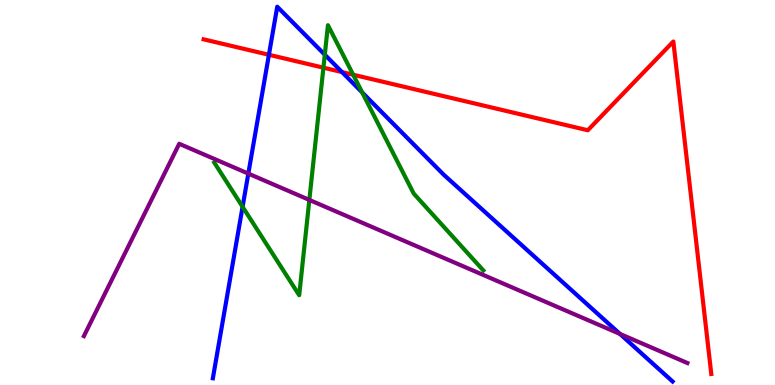[{'lines': ['blue', 'red'], 'intersections': [{'x': 3.47, 'y': 8.58}, {'x': 4.41, 'y': 8.13}]}, {'lines': ['green', 'red'], 'intersections': [{'x': 4.17, 'y': 8.24}, {'x': 4.56, 'y': 8.06}]}, {'lines': ['purple', 'red'], 'intersections': []}, {'lines': ['blue', 'green'], 'intersections': [{'x': 3.13, 'y': 4.63}, {'x': 4.19, 'y': 8.58}, {'x': 4.67, 'y': 7.6}]}, {'lines': ['blue', 'purple'], 'intersections': [{'x': 3.2, 'y': 5.49}, {'x': 8.0, 'y': 1.33}]}, {'lines': ['green', 'purple'], 'intersections': [{'x': 3.99, 'y': 4.81}]}]